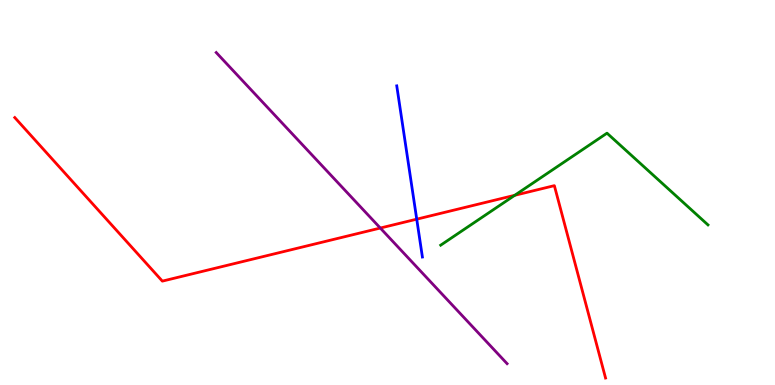[{'lines': ['blue', 'red'], 'intersections': [{'x': 5.38, 'y': 4.31}]}, {'lines': ['green', 'red'], 'intersections': [{'x': 6.64, 'y': 4.93}]}, {'lines': ['purple', 'red'], 'intersections': [{'x': 4.91, 'y': 4.08}]}, {'lines': ['blue', 'green'], 'intersections': []}, {'lines': ['blue', 'purple'], 'intersections': []}, {'lines': ['green', 'purple'], 'intersections': []}]